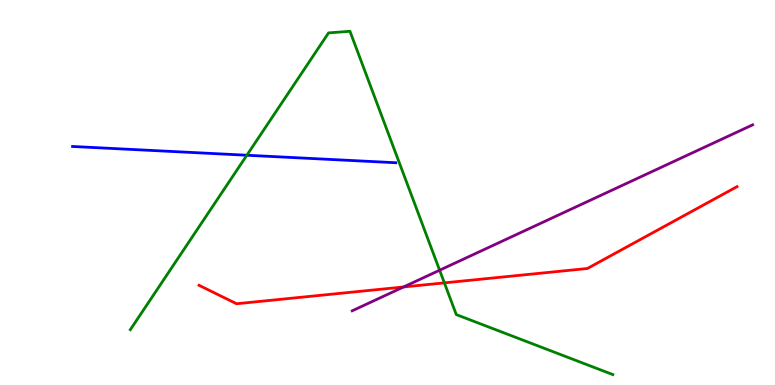[{'lines': ['blue', 'red'], 'intersections': []}, {'lines': ['green', 'red'], 'intersections': [{'x': 5.73, 'y': 2.65}]}, {'lines': ['purple', 'red'], 'intersections': [{'x': 5.21, 'y': 2.55}]}, {'lines': ['blue', 'green'], 'intersections': [{'x': 3.19, 'y': 5.97}]}, {'lines': ['blue', 'purple'], 'intersections': []}, {'lines': ['green', 'purple'], 'intersections': [{'x': 5.67, 'y': 2.98}]}]